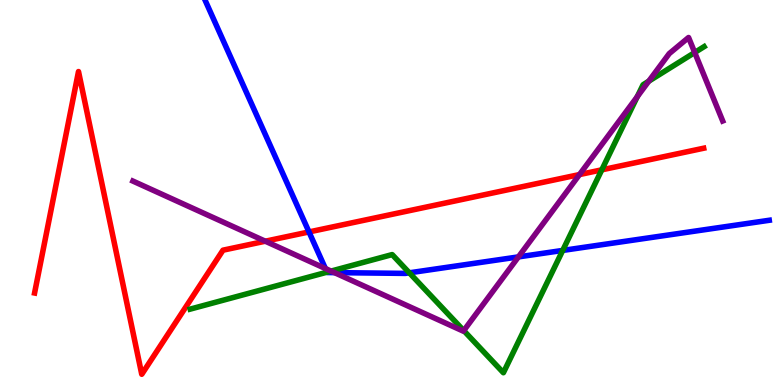[{'lines': ['blue', 'red'], 'intersections': [{'x': 3.99, 'y': 3.98}]}, {'lines': ['green', 'red'], 'intersections': [{'x': 7.77, 'y': 5.59}]}, {'lines': ['purple', 'red'], 'intersections': [{'x': 3.42, 'y': 3.73}, {'x': 7.48, 'y': 5.47}]}, {'lines': ['blue', 'green'], 'intersections': [{'x': 4.22, 'y': 2.93}, {'x': 5.28, 'y': 2.91}, {'x': 7.26, 'y': 3.5}]}, {'lines': ['blue', 'purple'], 'intersections': [{'x': 4.2, 'y': 3.03}, {'x': 4.32, 'y': 2.92}, {'x': 6.69, 'y': 3.33}]}, {'lines': ['green', 'purple'], 'intersections': [{'x': 4.27, 'y': 2.96}, {'x': 5.98, 'y': 1.41}, {'x': 8.22, 'y': 7.49}, {'x': 8.37, 'y': 7.89}, {'x': 8.96, 'y': 8.64}]}]